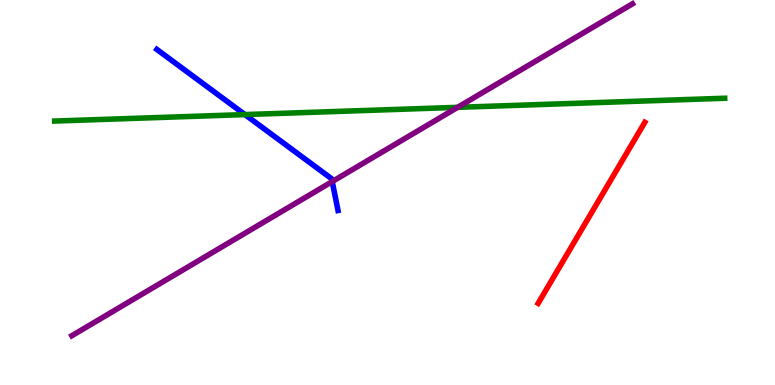[{'lines': ['blue', 'red'], 'intersections': []}, {'lines': ['green', 'red'], 'intersections': []}, {'lines': ['purple', 'red'], 'intersections': []}, {'lines': ['blue', 'green'], 'intersections': [{'x': 3.16, 'y': 7.02}]}, {'lines': ['blue', 'purple'], 'intersections': [{'x': 4.29, 'y': 5.28}]}, {'lines': ['green', 'purple'], 'intersections': [{'x': 5.9, 'y': 7.21}]}]